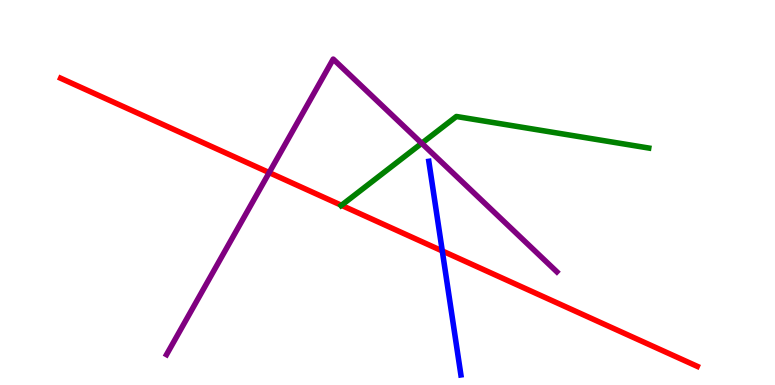[{'lines': ['blue', 'red'], 'intersections': [{'x': 5.71, 'y': 3.48}]}, {'lines': ['green', 'red'], 'intersections': [{'x': 4.41, 'y': 4.67}]}, {'lines': ['purple', 'red'], 'intersections': [{'x': 3.47, 'y': 5.52}]}, {'lines': ['blue', 'green'], 'intersections': []}, {'lines': ['blue', 'purple'], 'intersections': []}, {'lines': ['green', 'purple'], 'intersections': [{'x': 5.44, 'y': 6.28}]}]